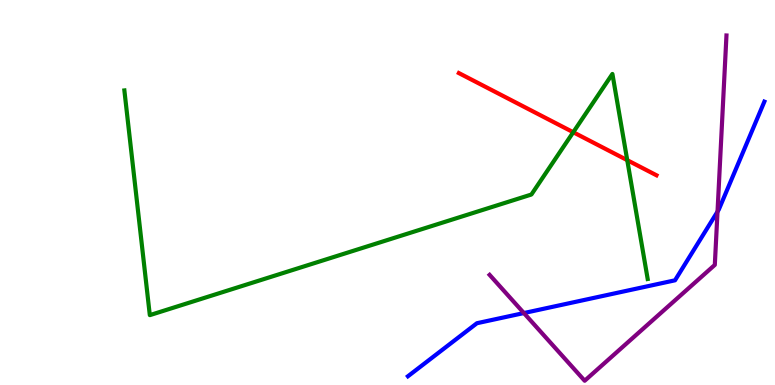[{'lines': ['blue', 'red'], 'intersections': []}, {'lines': ['green', 'red'], 'intersections': [{'x': 7.4, 'y': 6.57}, {'x': 8.09, 'y': 5.84}]}, {'lines': ['purple', 'red'], 'intersections': []}, {'lines': ['blue', 'green'], 'intersections': []}, {'lines': ['blue', 'purple'], 'intersections': [{'x': 6.76, 'y': 1.87}, {'x': 9.26, 'y': 4.5}]}, {'lines': ['green', 'purple'], 'intersections': []}]